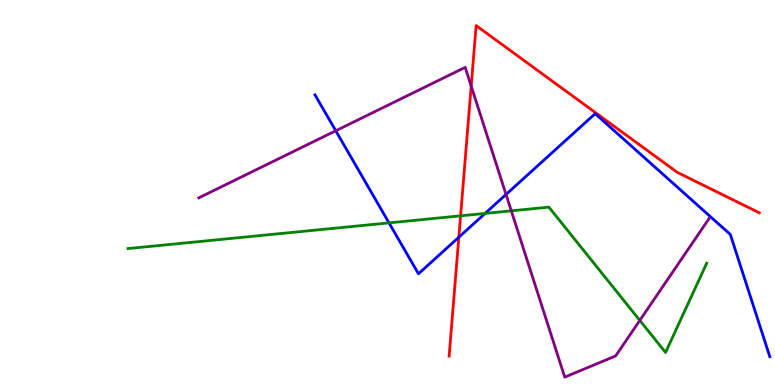[{'lines': ['blue', 'red'], 'intersections': [{'x': 5.92, 'y': 3.84}]}, {'lines': ['green', 'red'], 'intersections': [{'x': 5.94, 'y': 4.39}]}, {'lines': ['purple', 'red'], 'intersections': [{'x': 6.08, 'y': 7.76}]}, {'lines': ['blue', 'green'], 'intersections': [{'x': 5.02, 'y': 4.21}, {'x': 6.26, 'y': 4.46}]}, {'lines': ['blue', 'purple'], 'intersections': [{'x': 4.33, 'y': 6.6}, {'x': 6.53, 'y': 4.95}]}, {'lines': ['green', 'purple'], 'intersections': [{'x': 6.6, 'y': 4.52}, {'x': 8.26, 'y': 1.68}]}]